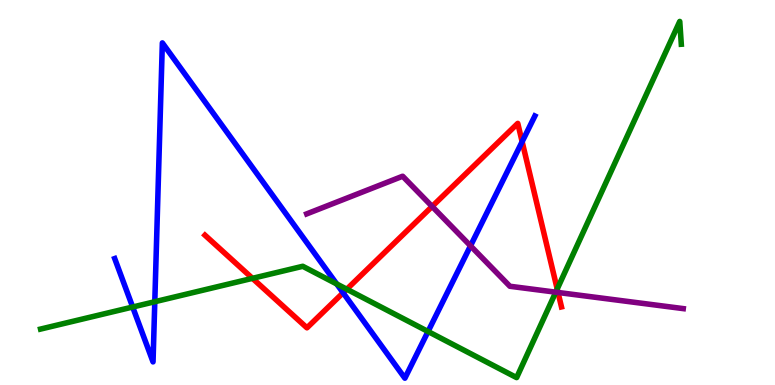[{'lines': ['blue', 'red'], 'intersections': [{'x': 4.43, 'y': 2.4}, {'x': 6.74, 'y': 6.32}]}, {'lines': ['green', 'red'], 'intersections': [{'x': 3.26, 'y': 2.77}, {'x': 4.47, 'y': 2.49}, {'x': 7.19, 'y': 2.49}]}, {'lines': ['purple', 'red'], 'intersections': [{'x': 5.58, 'y': 4.64}, {'x': 7.2, 'y': 2.4}]}, {'lines': ['blue', 'green'], 'intersections': [{'x': 1.71, 'y': 2.03}, {'x': 2.0, 'y': 2.16}, {'x': 4.34, 'y': 2.62}, {'x': 5.52, 'y': 1.39}]}, {'lines': ['blue', 'purple'], 'intersections': [{'x': 6.07, 'y': 3.61}]}, {'lines': ['green', 'purple'], 'intersections': [{'x': 7.17, 'y': 2.41}]}]